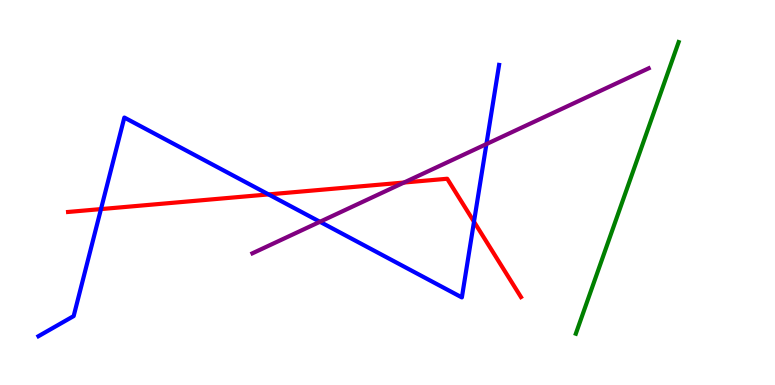[{'lines': ['blue', 'red'], 'intersections': [{'x': 1.3, 'y': 4.57}, {'x': 3.47, 'y': 4.95}, {'x': 6.12, 'y': 4.24}]}, {'lines': ['green', 'red'], 'intersections': []}, {'lines': ['purple', 'red'], 'intersections': [{'x': 5.21, 'y': 5.26}]}, {'lines': ['blue', 'green'], 'intersections': []}, {'lines': ['blue', 'purple'], 'intersections': [{'x': 4.13, 'y': 4.24}, {'x': 6.28, 'y': 6.26}]}, {'lines': ['green', 'purple'], 'intersections': []}]